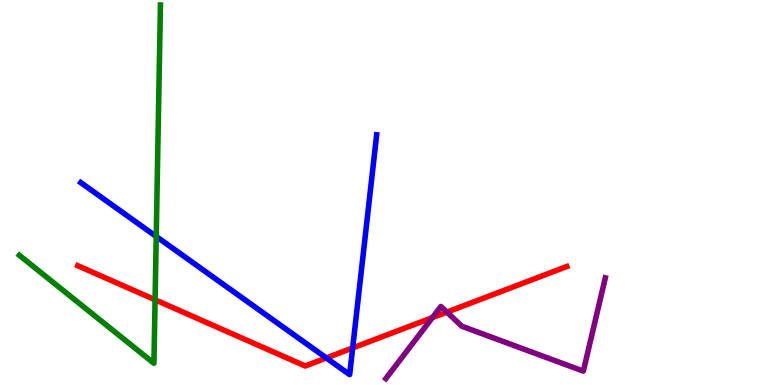[{'lines': ['blue', 'red'], 'intersections': [{'x': 4.21, 'y': 0.702}, {'x': 4.55, 'y': 0.962}]}, {'lines': ['green', 'red'], 'intersections': [{'x': 2.0, 'y': 2.21}]}, {'lines': ['purple', 'red'], 'intersections': [{'x': 5.58, 'y': 1.75}, {'x': 5.77, 'y': 1.89}]}, {'lines': ['blue', 'green'], 'intersections': [{'x': 2.02, 'y': 3.86}]}, {'lines': ['blue', 'purple'], 'intersections': []}, {'lines': ['green', 'purple'], 'intersections': []}]